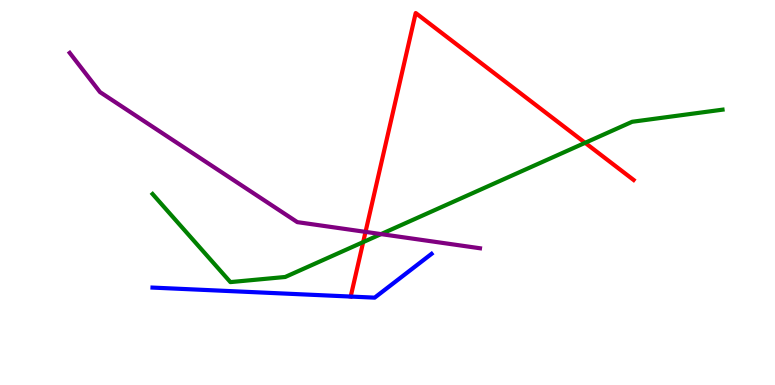[{'lines': ['blue', 'red'], 'intersections': []}, {'lines': ['green', 'red'], 'intersections': [{'x': 4.69, 'y': 3.71}, {'x': 7.55, 'y': 6.29}]}, {'lines': ['purple', 'red'], 'intersections': [{'x': 4.72, 'y': 3.98}]}, {'lines': ['blue', 'green'], 'intersections': []}, {'lines': ['blue', 'purple'], 'intersections': []}, {'lines': ['green', 'purple'], 'intersections': [{'x': 4.92, 'y': 3.92}]}]